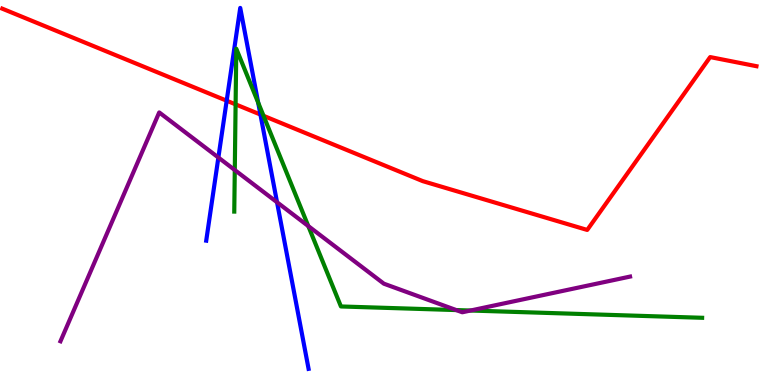[{'lines': ['blue', 'red'], 'intersections': [{'x': 2.92, 'y': 7.38}, {'x': 3.36, 'y': 7.02}]}, {'lines': ['green', 'red'], 'intersections': [{'x': 3.04, 'y': 7.29}, {'x': 3.4, 'y': 6.99}]}, {'lines': ['purple', 'red'], 'intersections': []}, {'lines': ['blue', 'green'], 'intersections': [{'x': 3.33, 'y': 7.33}]}, {'lines': ['blue', 'purple'], 'intersections': [{'x': 2.82, 'y': 5.91}, {'x': 3.57, 'y': 4.75}]}, {'lines': ['green', 'purple'], 'intersections': [{'x': 3.03, 'y': 5.58}, {'x': 3.98, 'y': 4.13}, {'x': 5.89, 'y': 1.95}, {'x': 6.07, 'y': 1.93}]}]